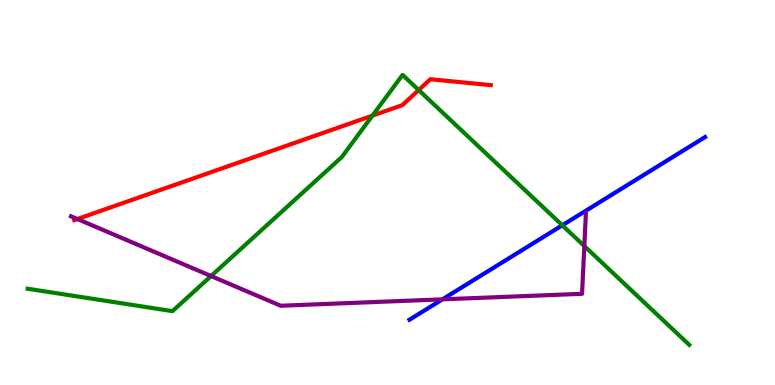[{'lines': ['blue', 'red'], 'intersections': []}, {'lines': ['green', 'red'], 'intersections': [{'x': 4.81, 'y': 7.0}, {'x': 5.4, 'y': 7.66}]}, {'lines': ['purple', 'red'], 'intersections': [{'x': 0.999, 'y': 4.31}]}, {'lines': ['blue', 'green'], 'intersections': [{'x': 7.26, 'y': 4.15}]}, {'lines': ['blue', 'purple'], 'intersections': [{'x': 5.71, 'y': 2.22}]}, {'lines': ['green', 'purple'], 'intersections': [{'x': 2.72, 'y': 2.83}, {'x': 7.54, 'y': 3.61}]}]